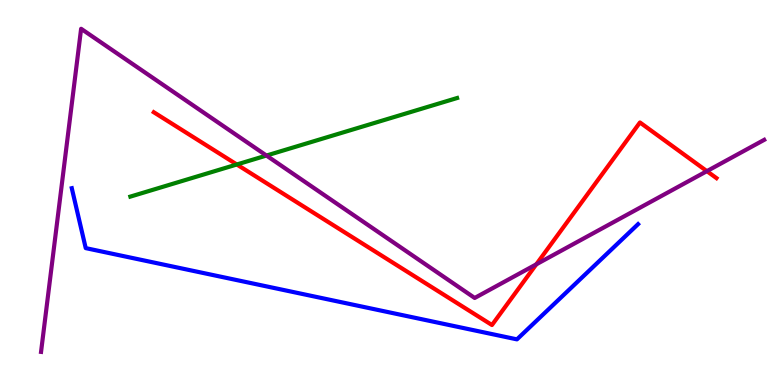[{'lines': ['blue', 'red'], 'intersections': []}, {'lines': ['green', 'red'], 'intersections': [{'x': 3.06, 'y': 5.73}]}, {'lines': ['purple', 'red'], 'intersections': [{'x': 6.92, 'y': 3.13}, {'x': 9.12, 'y': 5.55}]}, {'lines': ['blue', 'green'], 'intersections': []}, {'lines': ['blue', 'purple'], 'intersections': []}, {'lines': ['green', 'purple'], 'intersections': [{'x': 3.44, 'y': 5.96}]}]